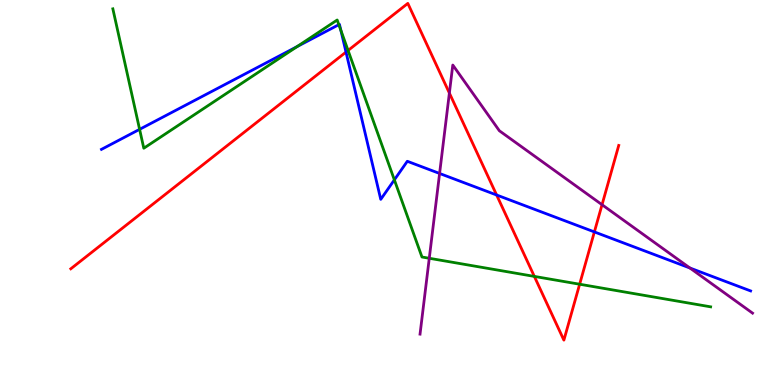[{'lines': ['blue', 'red'], 'intersections': [{'x': 4.46, 'y': 8.65}, {'x': 6.41, 'y': 4.94}, {'x': 7.67, 'y': 3.98}]}, {'lines': ['green', 'red'], 'intersections': [{'x': 4.49, 'y': 8.69}, {'x': 6.89, 'y': 2.82}, {'x': 7.48, 'y': 2.62}]}, {'lines': ['purple', 'red'], 'intersections': [{'x': 5.8, 'y': 7.58}, {'x': 7.77, 'y': 4.68}]}, {'lines': ['blue', 'green'], 'intersections': [{'x': 1.8, 'y': 6.64}, {'x': 3.83, 'y': 8.79}, {'x': 4.37, 'y': 9.36}, {'x': 4.4, 'y': 9.21}, {'x': 5.09, 'y': 5.33}]}, {'lines': ['blue', 'purple'], 'intersections': [{'x': 5.67, 'y': 5.49}, {'x': 8.9, 'y': 3.04}]}, {'lines': ['green', 'purple'], 'intersections': [{'x': 5.54, 'y': 3.29}]}]